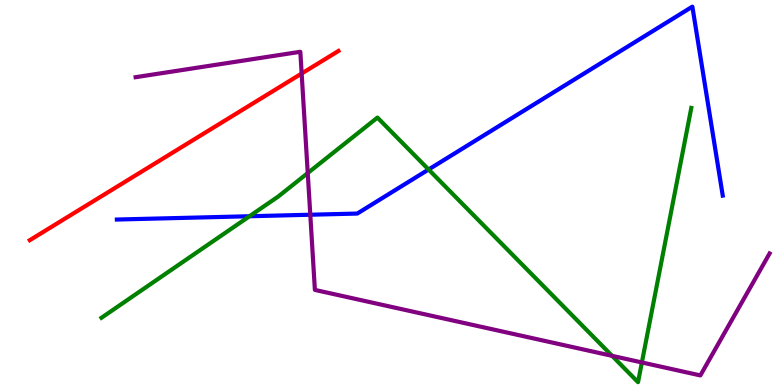[{'lines': ['blue', 'red'], 'intersections': []}, {'lines': ['green', 'red'], 'intersections': []}, {'lines': ['purple', 'red'], 'intersections': [{'x': 3.89, 'y': 8.09}]}, {'lines': ['blue', 'green'], 'intersections': [{'x': 3.22, 'y': 4.38}, {'x': 5.53, 'y': 5.6}]}, {'lines': ['blue', 'purple'], 'intersections': [{'x': 4.0, 'y': 4.42}]}, {'lines': ['green', 'purple'], 'intersections': [{'x': 3.97, 'y': 5.51}, {'x': 7.9, 'y': 0.757}, {'x': 8.28, 'y': 0.586}]}]